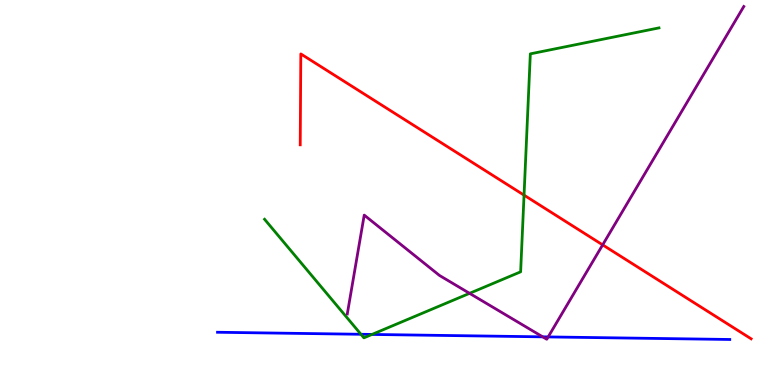[{'lines': ['blue', 'red'], 'intersections': []}, {'lines': ['green', 'red'], 'intersections': [{'x': 6.76, 'y': 4.93}]}, {'lines': ['purple', 'red'], 'intersections': [{'x': 7.78, 'y': 3.64}]}, {'lines': ['blue', 'green'], 'intersections': [{'x': 4.66, 'y': 1.32}, {'x': 4.8, 'y': 1.31}]}, {'lines': ['blue', 'purple'], 'intersections': [{'x': 7.0, 'y': 1.25}, {'x': 7.07, 'y': 1.25}]}, {'lines': ['green', 'purple'], 'intersections': [{'x': 6.06, 'y': 2.38}]}]